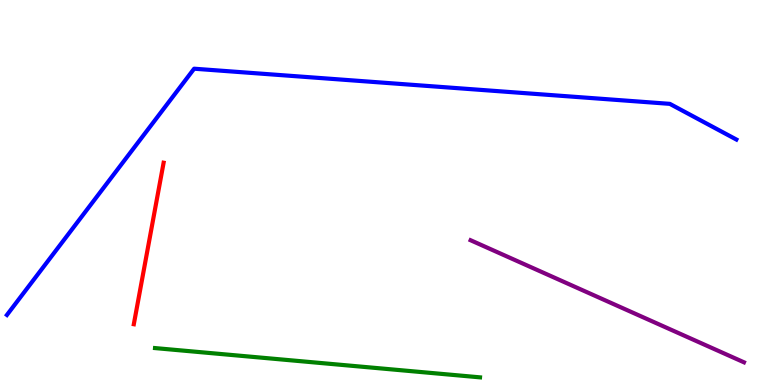[{'lines': ['blue', 'red'], 'intersections': []}, {'lines': ['green', 'red'], 'intersections': []}, {'lines': ['purple', 'red'], 'intersections': []}, {'lines': ['blue', 'green'], 'intersections': []}, {'lines': ['blue', 'purple'], 'intersections': []}, {'lines': ['green', 'purple'], 'intersections': []}]